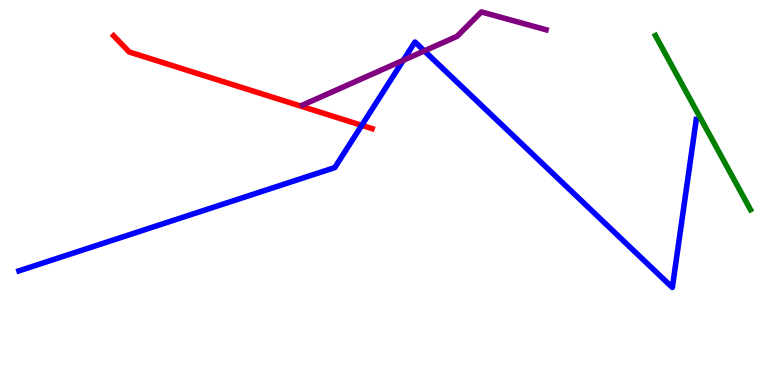[{'lines': ['blue', 'red'], 'intersections': [{'x': 4.67, 'y': 6.74}]}, {'lines': ['green', 'red'], 'intersections': []}, {'lines': ['purple', 'red'], 'intersections': []}, {'lines': ['blue', 'green'], 'intersections': []}, {'lines': ['blue', 'purple'], 'intersections': [{'x': 5.2, 'y': 8.43}, {'x': 5.48, 'y': 8.68}]}, {'lines': ['green', 'purple'], 'intersections': []}]